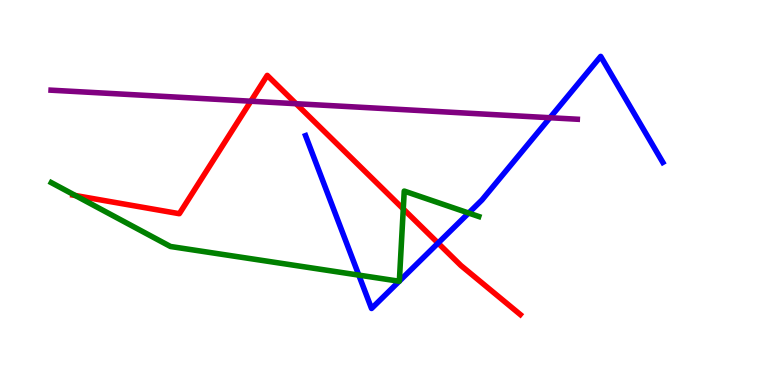[{'lines': ['blue', 'red'], 'intersections': [{'x': 5.65, 'y': 3.69}]}, {'lines': ['green', 'red'], 'intersections': [{'x': 0.972, 'y': 4.92}, {'x': 5.2, 'y': 4.57}]}, {'lines': ['purple', 'red'], 'intersections': [{'x': 3.24, 'y': 7.37}, {'x': 3.82, 'y': 7.31}]}, {'lines': ['blue', 'green'], 'intersections': [{'x': 4.63, 'y': 2.85}, {'x': 5.15, 'y': 2.69}, {'x': 5.15, 'y': 2.7}, {'x': 6.05, 'y': 4.47}]}, {'lines': ['blue', 'purple'], 'intersections': [{'x': 7.1, 'y': 6.94}]}, {'lines': ['green', 'purple'], 'intersections': []}]